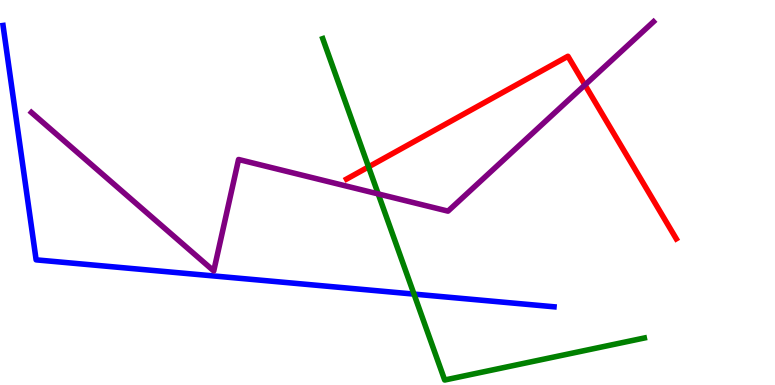[{'lines': ['blue', 'red'], 'intersections': []}, {'lines': ['green', 'red'], 'intersections': [{'x': 4.76, 'y': 5.67}]}, {'lines': ['purple', 'red'], 'intersections': [{'x': 7.55, 'y': 7.79}]}, {'lines': ['blue', 'green'], 'intersections': [{'x': 5.34, 'y': 2.36}]}, {'lines': ['blue', 'purple'], 'intersections': []}, {'lines': ['green', 'purple'], 'intersections': [{'x': 4.88, 'y': 4.96}]}]